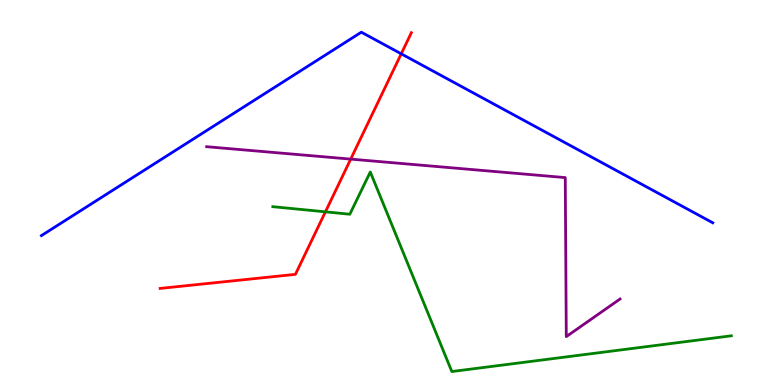[{'lines': ['blue', 'red'], 'intersections': [{'x': 5.18, 'y': 8.6}]}, {'lines': ['green', 'red'], 'intersections': [{'x': 4.2, 'y': 4.5}]}, {'lines': ['purple', 'red'], 'intersections': [{'x': 4.53, 'y': 5.87}]}, {'lines': ['blue', 'green'], 'intersections': []}, {'lines': ['blue', 'purple'], 'intersections': []}, {'lines': ['green', 'purple'], 'intersections': []}]